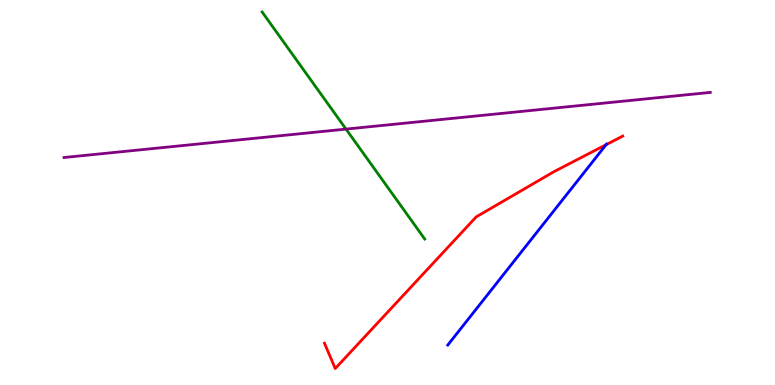[{'lines': ['blue', 'red'], 'intersections': [{'x': 7.82, 'y': 6.24}]}, {'lines': ['green', 'red'], 'intersections': []}, {'lines': ['purple', 'red'], 'intersections': []}, {'lines': ['blue', 'green'], 'intersections': []}, {'lines': ['blue', 'purple'], 'intersections': []}, {'lines': ['green', 'purple'], 'intersections': [{'x': 4.46, 'y': 6.65}]}]